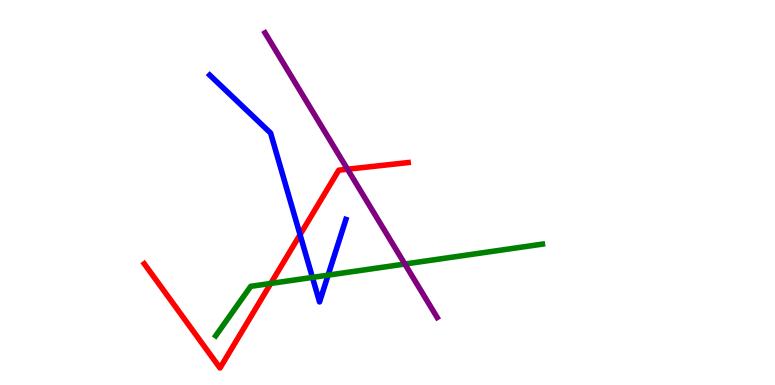[{'lines': ['blue', 'red'], 'intersections': [{'x': 3.87, 'y': 3.9}]}, {'lines': ['green', 'red'], 'intersections': [{'x': 3.49, 'y': 2.64}]}, {'lines': ['purple', 'red'], 'intersections': [{'x': 4.48, 'y': 5.6}]}, {'lines': ['blue', 'green'], 'intersections': [{'x': 4.03, 'y': 2.79}, {'x': 4.23, 'y': 2.85}]}, {'lines': ['blue', 'purple'], 'intersections': []}, {'lines': ['green', 'purple'], 'intersections': [{'x': 5.22, 'y': 3.14}]}]